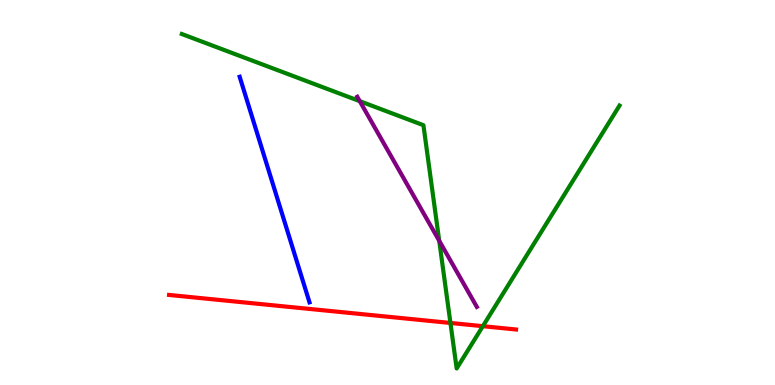[{'lines': ['blue', 'red'], 'intersections': []}, {'lines': ['green', 'red'], 'intersections': [{'x': 5.81, 'y': 1.61}, {'x': 6.23, 'y': 1.53}]}, {'lines': ['purple', 'red'], 'intersections': []}, {'lines': ['blue', 'green'], 'intersections': []}, {'lines': ['blue', 'purple'], 'intersections': []}, {'lines': ['green', 'purple'], 'intersections': [{'x': 4.64, 'y': 7.37}, {'x': 5.67, 'y': 3.75}]}]